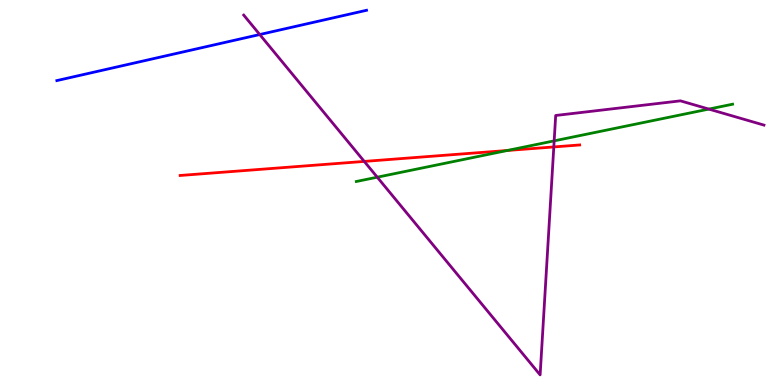[{'lines': ['blue', 'red'], 'intersections': []}, {'lines': ['green', 'red'], 'intersections': [{'x': 6.55, 'y': 6.09}]}, {'lines': ['purple', 'red'], 'intersections': [{'x': 4.7, 'y': 5.81}, {'x': 7.15, 'y': 6.18}]}, {'lines': ['blue', 'green'], 'intersections': []}, {'lines': ['blue', 'purple'], 'intersections': [{'x': 3.35, 'y': 9.1}]}, {'lines': ['green', 'purple'], 'intersections': [{'x': 4.87, 'y': 5.4}, {'x': 7.15, 'y': 6.34}, {'x': 9.15, 'y': 7.17}]}]